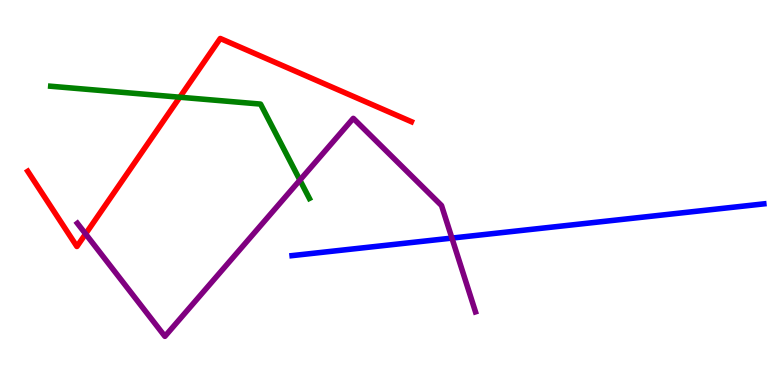[{'lines': ['blue', 'red'], 'intersections': []}, {'lines': ['green', 'red'], 'intersections': [{'x': 2.32, 'y': 7.48}]}, {'lines': ['purple', 'red'], 'intersections': [{'x': 1.1, 'y': 3.92}]}, {'lines': ['blue', 'green'], 'intersections': []}, {'lines': ['blue', 'purple'], 'intersections': [{'x': 5.83, 'y': 3.82}]}, {'lines': ['green', 'purple'], 'intersections': [{'x': 3.87, 'y': 5.32}]}]